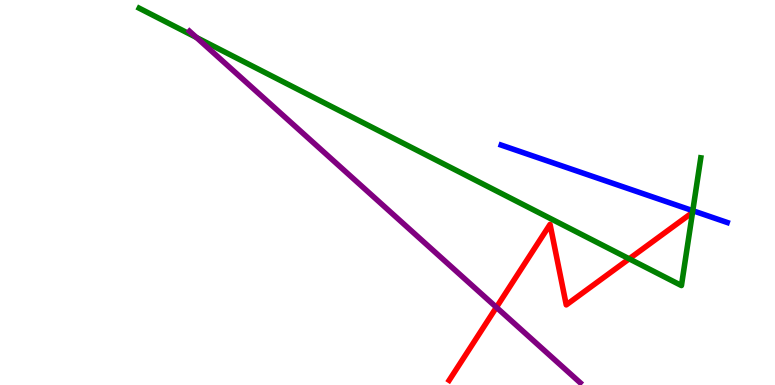[{'lines': ['blue', 'red'], 'intersections': []}, {'lines': ['green', 'red'], 'intersections': [{'x': 8.12, 'y': 3.28}]}, {'lines': ['purple', 'red'], 'intersections': [{'x': 6.41, 'y': 2.02}]}, {'lines': ['blue', 'green'], 'intersections': [{'x': 8.94, 'y': 4.53}]}, {'lines': ['blue', 'purple'], 'intersections': []}, {'lines': ['green', 'purple'], 'intersections': [{'x': 2.53, 'y': 9.03}]}]